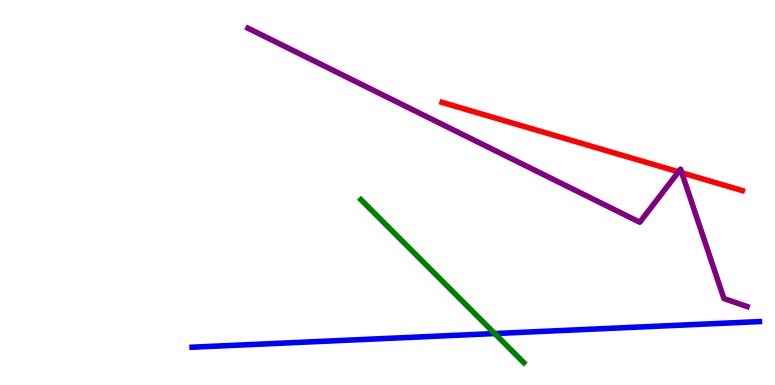[{'lines': ['blue', 'red'], 'intersections': []}, {'lines': ['green', 'red'], 'intersections': []}, {'lines': ['purple', 'red'], 'intersections': [{'x': 8.76, 'y': 5.54}, {'x': 8.8, 'y': 5.51}]}, {'lines': ['blue', 'green'], 'intersections': [{'x': 6.38, 'y': 1.34}]}, {'lines': ['blue', 'purple'], 'intersections': []}, {'lines': ['green', 'purple'], 'intersections': []}]